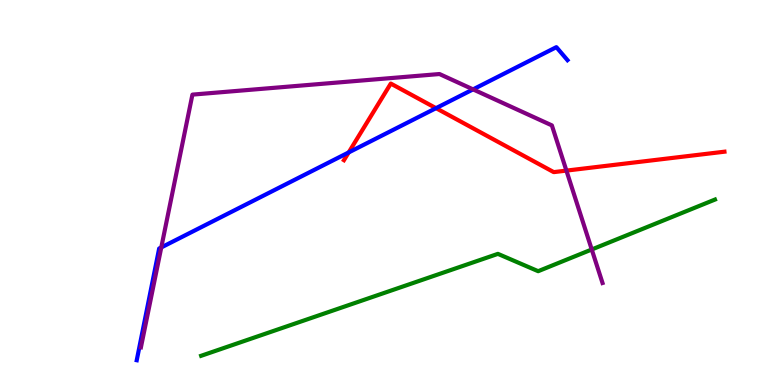[{'lines': ['blue', 'red'], 'intersections': [{'x': 4.5, 'y': 6.04}, {'x': 5.63, 'y': 7.19}]}, {'lines': ['green', 'red'], 'intersections': []}, {'lines': ['purple', 'red'], 'intersections': [{'x': 7.31, 'y': 5.57}]}, {'lines': ['blue', 'green'], 'intersections': []}, {'lines': ['blue', 'purple'], 'intersections': [{'x': 2.08, 'y': 3.57}, {'x': 6.1, 'y': 7.68}]}, {'lines': ['green', 'purple'], 'intersections': [{'x': 7.64, 'y': 3.52}]}]